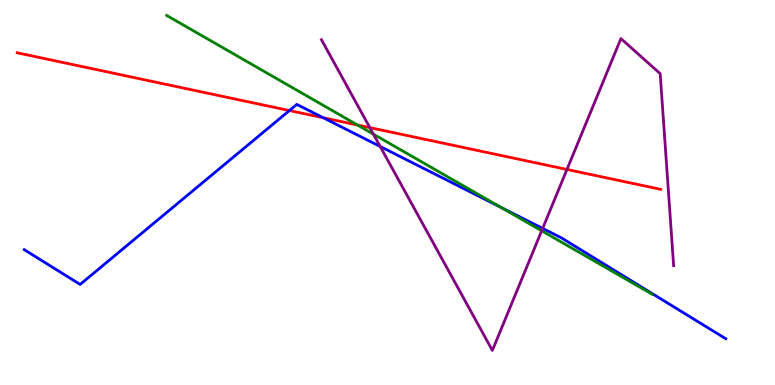[{'lines': ['blue', 'red'], 'intersections': [{'x': 3.73, 'y': 7.13}, {'x': 4.17, 'y': 6.94}]}, {'lines': ['green', 'red'], 'intersections': [{'x': 4.61, 'y': 6.75}]}, {'lines': ['purple', 'red'], 'intersections': [{'x': 4.77, 'y': 6.69}, {'x': 7.32, 'y': 5.6}]}, {'lines': ['blue', 'green'], 'intersections': [{'x': 6.46, 'y': 4.62}]}, {'lines': ['blue', 'purple'], 'intersections': [{'x': 4.91, 'y': 6.2}, {'x': 7.0, 'y': 4.07}]}, {'lines': ['green', 'purple'], 'intersections': [{'x': 4.82, 'y': 6.52}, {'x': 6.99, 'y': 4.01}]}]